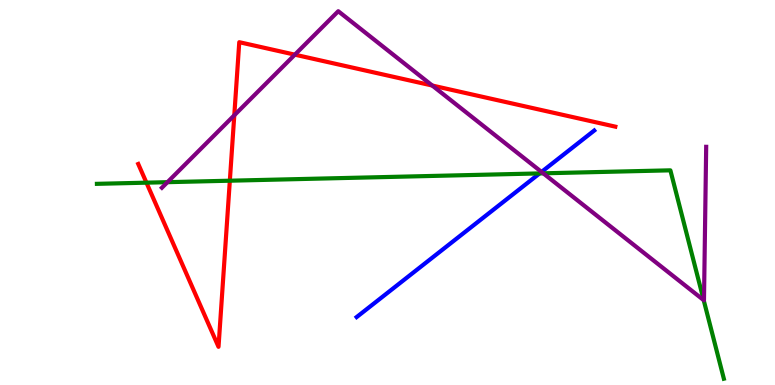[{'lines': ['blue', 'red'], 'intersections': []}, {'lines': ['green', 'red'], 'intersections': [{'x': 1.89, 'y': 5.26}, {'x': 2.97, 'y': 5.31}]}, {'lines': ['purple', 'red'], 'intersections': [{'x': 3.02, 'y': 7.01}, {'x': 3.8, 'y': 8.58}, {'x': 5.58, 'y': 7.78}]}, {'lines': ['blue', 'green'], 'intersections': [{'x': 6.96, 'y': 5.5}]}, {'lines': ['blue', 'purple'], 'intersections': [{'x': 6.99, 'y': 5.53}]}, {'lines': ['green', 'purple'], 'intersections': [{'x': 2.16, 'y': 5.27}, {'x': 7.01, 'y': 5.5}, {'x': 9.08, 'y': 2.2}]}]